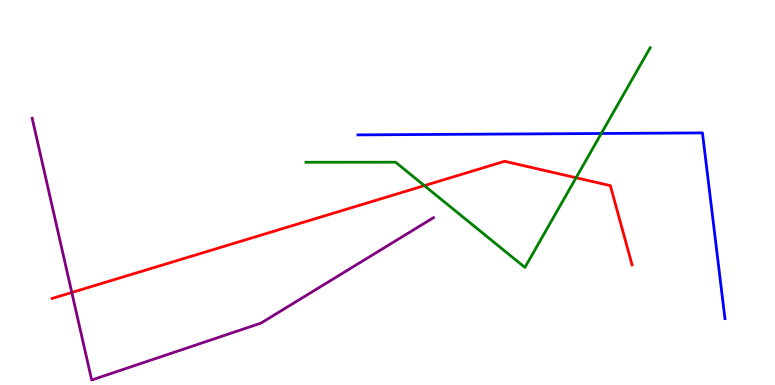[{'lines': ['blue', 'red'], 'intersections': []}, {'lines': ['green', 'red'], 'intersections': [{'x': 5.48, 'y': 5.18}, {'x': 7.43, 'y': 5.38}]}, {'lines': ['purple', 'red'], 'intersections': [{'x': 0.926, 'y': 2.4}]}, {'lines': ['blue', 'green'], 'intersections': [{'x': 7.76, 'y': 6.53}]}, {'lines': ['blue', 'purple'], 'intersections': []}, {'lines': ['green', 'purple'], 'intersections': []}]